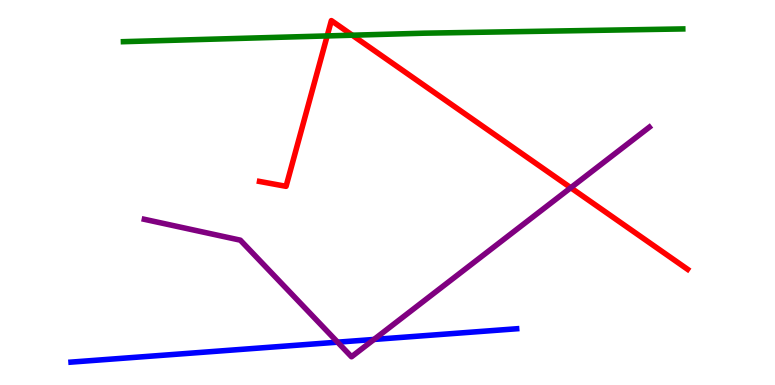[{'lines': ['blue', 'red'], 'intersections': []}, {'lines': ['green', 'red'], 'intersections': [{'x': 4.22, 'y': 9.07}, {'x': 4.55, 'y': 9.09}]}, {'lines': ['purple', 'red'], 'intersections': [{'x': 7.36, 'y': 5.12}]}, {'lines': ['blue', 'green'], 'intersections': []}, {'lines': ['blue', 'purple'], 'intersections': [{'x': 4.36, 'y': 1.11}, {'x': 4.83, 'y': 1.18}]}, {'lines': ['green', 'purple'], 'intersections': []}]